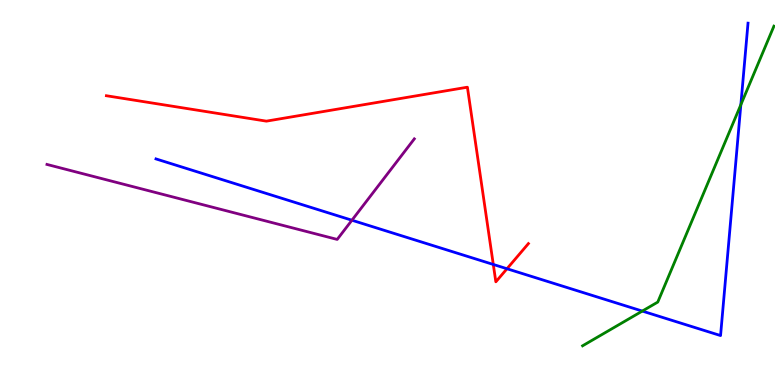[{'lines': ['blue', 'red'], 'intersections': [{'x': 6.37, 'y': 3.13}, {'x': 6.54, 'y': 3.02}]}, {'lines': ['green', 'red'], 'intersections': []}, {'lines': ['purple', 'red'], 'intersections': []}, {'lines': ['blue', 'green'], 'intersections': [{'x': 8.29, 'y': 1.92}, {'x': 9.56, 'y': 7.28}]}, {'lines': ['blue', 'purple'], 'intersections': [{'x': 4.54, 'y': 4.28}]}, {'lines': ['green', 'purple'], 'intersections': []}]